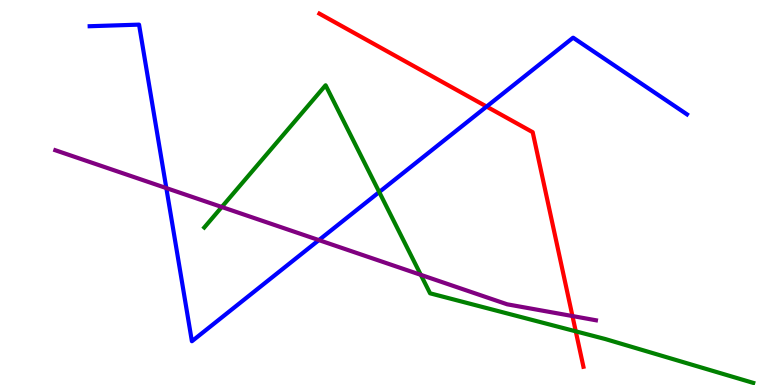[{'lines': ['blue', 'red'], 'intersections': [{'x': 6.28, 'y': 7.23}]}, {'lines': ['green', 'red'], 'intersections': [{'x': 7.43, 'y': 1.39}]}, {'lines': ['purple', 'red'], 'intersections': [{'x': 7.39, 'y': 1.79}]}, {'lines': ['blue', 'green'], 'intersections': [{'x': 4.89, 'y': 5.01}]}, {'lines': ['blue', 'purple'], 'intersections': [{'x': 2.15, 'y': 5.11}, {'x': 4.11, 'y': 3.76}]}, {'lines': ['green', 'purple'], 'intersections': [{'x': 2.86, 'y': 4.62}, {'x': 5.43, 'y': 2.86}]}]